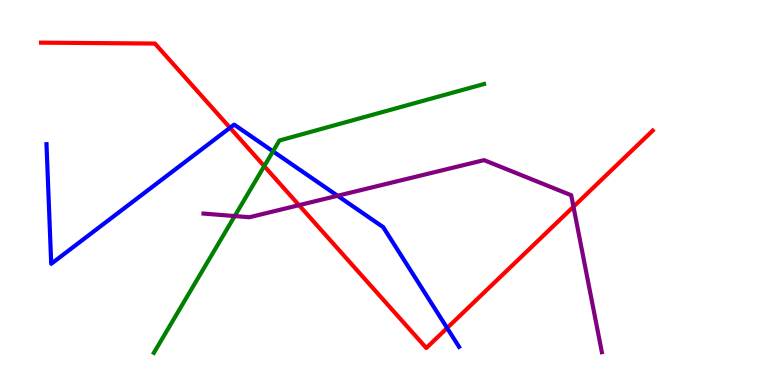[{'lines': ['blue', 'red'], 'intersections': [{'x': 2.97, 'y': 6.68}, {'x': 5.77, 'y': 1.48}]}, {'lines': ['green', 'red'], 'intersections': [{'x': 3.41, 'y': 5.68}]}, {'lines': ['purple', 'red'], 'intersections': [{'x': 3.86, 'y': 4.67}, {'x': 7.4, 'y': 4.63}]}, {'lines': ['blue', 'green'], 'intersections': [{'x': 3.52, 'y': 6.07}]}, {'lines': ['blue', 'purple'], 'intersections': [{'x': 4.36, 'y': 4.91}]}, {'lines': ['green', 'purple'], 'intersections': [{'x': 3.03, 'y': 4.39}]}]